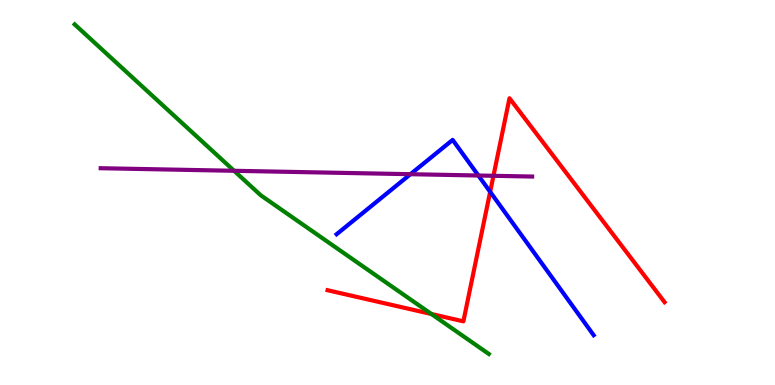[{'lines': ['blue', 'red'], 'intersections': [{'x': 6.32, 'y': 5.02}]}, {'lines': ['green', 'red'], 'intersections': [{'x': 5.57, 'y': 1.84}]}, {'lines': ['purple', 'red'], 'intersections': [{'x': 6.37, 'y': 5.43}]}, {'lines': ['blue', 'green'], 'intersections': []}, {'lines': ['blue', 'purple'], 'intersections': [{'x': 5.3, 'y': 5.48}, {'x': 6.17, 'y': 5.44}]}, {'lines': ['green', 'purple'], 'intersections': [{'x': 3.02, 'y': 5.56}]}]